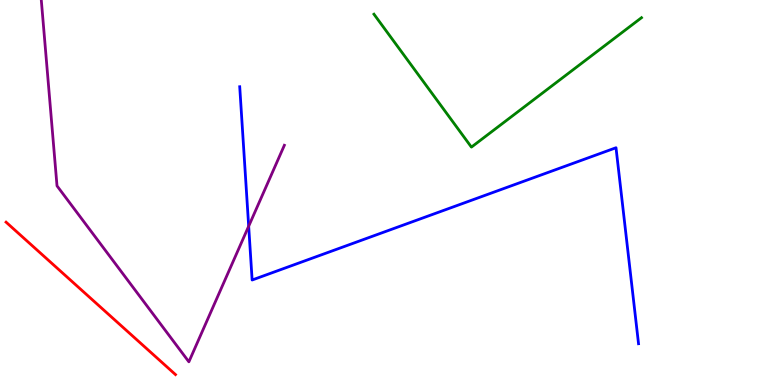[{'lines': ['blue', 'red'], 'intersections': []}, {'lines': ['green', 'red'], 'intersections': []}, {'lines': ['purple', 'red'], 'intersections': []}, {'lines': ['blue', 'green'], 'intersections': []}, {'lines': ['blue', 'purple'], 'intersections': [{'x': 3.21, 'y': 4.12}]}, {'lines': ['green', 'purple'], 'intersections': []}]